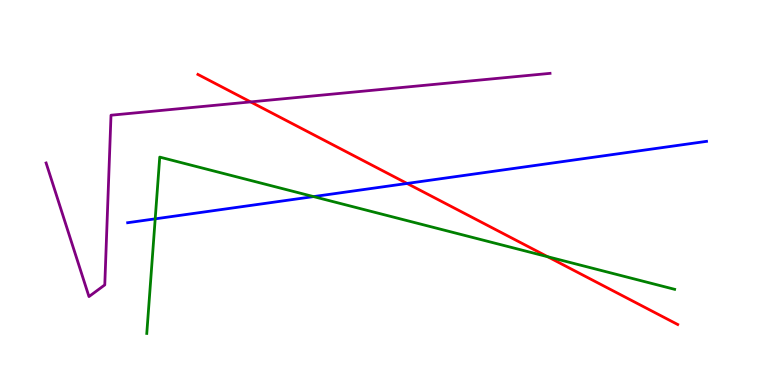[{'lines': ['blue', 'red'], 'intersections': [{'x': 5.25, 'y': 5.24}]}, {'lines': ['green', 'red'], 'intersections': [{'x': 7.07, 'y': 3.33}]}, {'lines': ['purple', 'red'], 'intersections': [{'x': 3.23, 'y': 7.35}]}, {'lines': ['blue', 'green'], 'intersections': [{'x': 2.0, 'y': 4.32}, {'x': 4.05, 'y': 4.89}]}, {'lines': ['blue', 'purple'], 'intersections': []}, {'lines': ['green', 'purple'], 'intersections': []}]